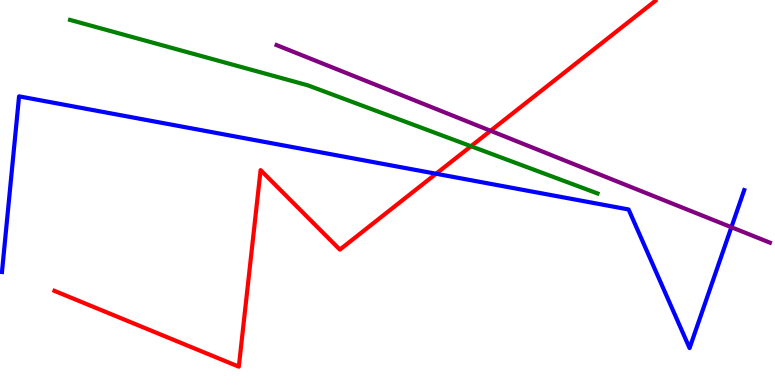[{'lines': ['blue', 'red'], 'intersections': [{'x': 5.63, 'y': 5.49}]}, {'lines': ['green', 'red'], 'intersections': [{'x': 6.08, 'y': 6.2}]}, {'lines': ['purple', 'red'], 'intersections': [{'x': 6.33, 'y': 6.6}]}, {'lines': ['blue', 'green'], 'intersections': []}, {'lines': ['blue', 'purple'], 'intersections': [{'x': 9.44, 'y': 4.1}]}, {'lines': ['green', 'purple'], 'intersections': []}]